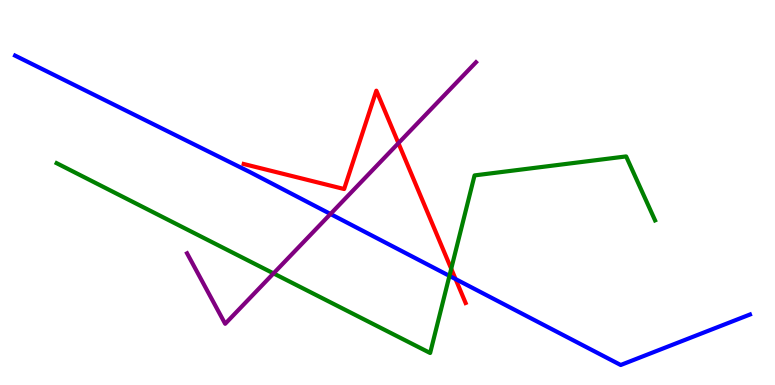[{'lines': ['blue', 'red'], 'intersections': [{'x': 5.88, 'y': 2.75}]}, {'lines': ['green', 'red'], 'intersections': [{'x': 5.82, 'y': 3.02}]}, {'lines': ['purple', 'red'], 'intersections': [{'x': 5.14, 'y': 6.28}]}, {'lines': ['blue', 'green'], 'intersections': [{'x': 5.8, 'y': 2.83}]}, {'lines': ['blue', 'purple'], 'intersections': [{'x': 4.26, 'y': 4.44}]}, {'lines': ['green', 'purple'], 'intersections': [{'x': 3.53, 'y': 2.9}]}]